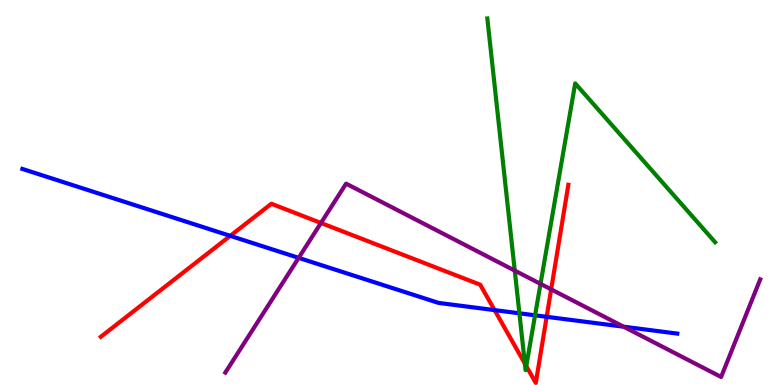[{'lines': ['blue', 'red'], 'intersections': [{'x': 2.97, 'y': 3.87}, {'x': 6.38, 'y': 1.95}, {'x': 7.05, 'y': 1.77}]}, {'lines': ['green', 'red'], 'intersections': [{'x': 6.77, 'y': 0.556}, {'x': 6.79, 'y': 0.491}]}, {'lines': ['purple', 'red'], 'intersections': [{'x': 4.14, 'y': 4.21}, {'x': 7.11, 'y': 2.48}]}, {'lines': ['blue', 'green'], 'intersections': [{'x': 6.7, 'y': 1.86}, {'x': 6.9, 'y': 1.81}]}, {'lines': ['blue', 'purple'], 'intersections': [{'x': 3.85, 'y': 3.3}, {'x': 8.05, 'y': 1.51}]}, {'lines': ['green', 'purple'], 'intersections': [{'x': 6.64, 'y': 2.97}, {'x': 6.97, 'y': 2.63}]}]